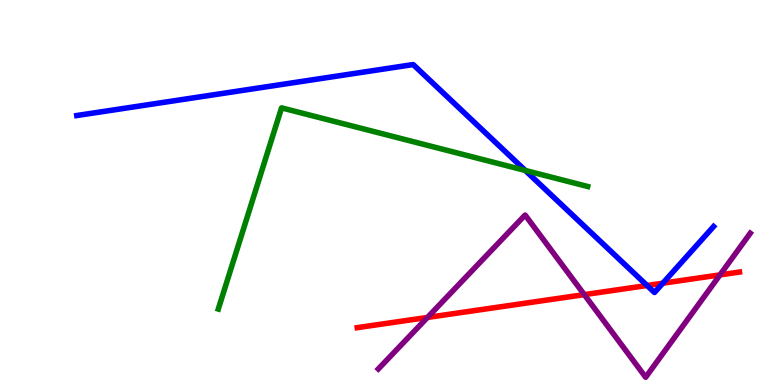[{'lines': ['blue', 'red'], 'intersections': [{'x': 8.35, 'y': 2.58}, {'x': 8.55, 'y': 2.64}]}, {'lines': ['green', 'red'], 'intersections': []}, {'lines': ['purple', 'red'], 'intersections': [{'x': 5.52, 'y': 1.75}, {'x': 7.54, 'y': 2.35}, {'x': 9.29, 'y': 2.86}]}, {'lines': ['blue', 'green'], 'intersections': [{'x': 6.78, 'y': 5.57}]}, {'lines': ['blue', 'purple'], 'intersections': []}, {'lines': ['green', 'purple'], 'intersections': []}]